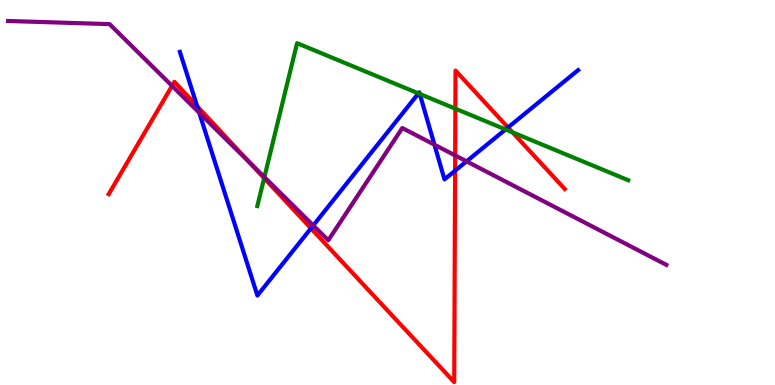[{'lines': ['blue', 'red'], 'intersections': [{'x': 2.54, 'y': 7.24}, {'x': 4.01, 'y': 4.07}, {'x': 5.87, 'y': 5.57}, {'x': 6.55, 'y': 6.69}]}, {'lines': ['green', 'red'], 'intersections': [{'x': 3.41, 'y': 5.37}, {'x': 5.88, 'y': 7.18}, {'x': 6.61, 'y': 6.56}]}, {'lines': ['purple', 'red'], 'intersections': [{'x': 2.22, 'y': 7.77}, {'x': 3.22, 'y': 5.77}, {'x': 5.87, 'y': 5.96}]}, {'lines': ['blue', 'green'], 'intersections': [{'x': 5.4, 'y': 7.57}, {'x': 5.42, 'y': 7.56}, {'x': 6.52, 'y': 6.64}]}, {'lines': ['blue', 'purple'], 'intersections': [{'x': 2.57, 'y': 7.07}, {'x': 4.04, 'y': 4.14}, {'x': 5.61, 'y': 6.24}, {'x': 6.02, 'y': 5.81}]}, {'lines': ['green', 'purple'], 'intersections': [{'x': 3.41, 'y': 5.4}]}]